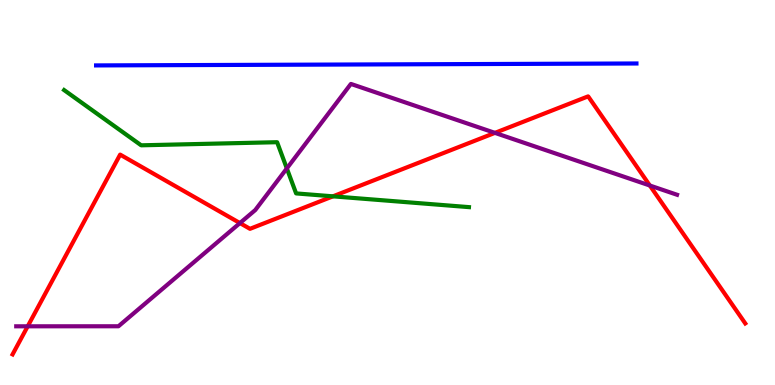[{'lines': ['blue', 'red'], 'intersections': []}, {'lines': ['green', 'red'], 'intersections': [{'x': 4.3, 'y': 4.9}]}, {'lines': ['purple', 'red'], 'intersections': [{'x': 0.357, 'y': 1.52}, {'x': 3.1, 'y': 4.21}, {'x': 6.39, 'y': 6.55}, {'x': 8.38, 'y': 5.18}]}, {'lines': ['blue', 'green'], 'intersections': []}, {'lines': ['blue', 'purple'], 'intersections': []}, {'lines': ['green', 'purple'], 'intersections': [{'x': 3.7, 'y': 5.63}]}]